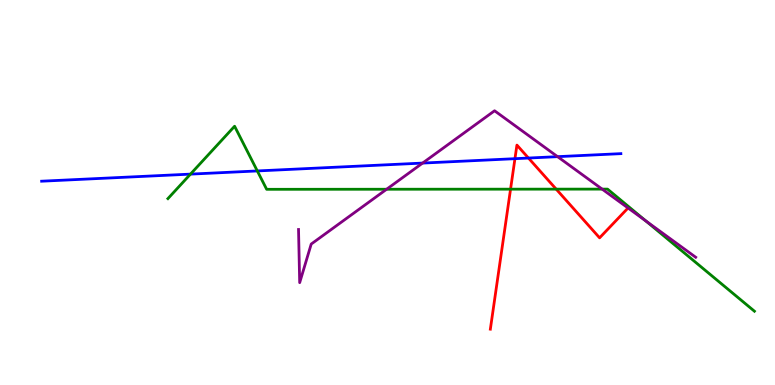[{'lines': ['blue', 'red'], 'intersections': [{'x': 6.64, 'y': 5.88}, {'x': 6.82, 'y': 5.89}]}, {'lines': ['green', 'red'], 'intersections': [{'x': 6.59, 'y': 5.09}, {'x': 7.18, 'y': 5.09}]}, {'lines': ['purple', 'red'], 'intersections': []}, {'lines': ['blue', 'green'], 'intersections': [{'x': 2.46, 'y': 5.48}, {'x': 3.32, 'y': 5.56}]}, {'lines': ['blue', 'purple'], 'intersections': [{'x': 5.45, 'y': 5.76}, {'x': 7.19, 'y': 5.93}]}, {'lines': ['green', 'purple'], 'intersections': [{'x': 4.99, 'y': 5.08}, {'x': 7.77, 'y': 5.09}, {'x': 8.33, 'y': 4.26}]}]